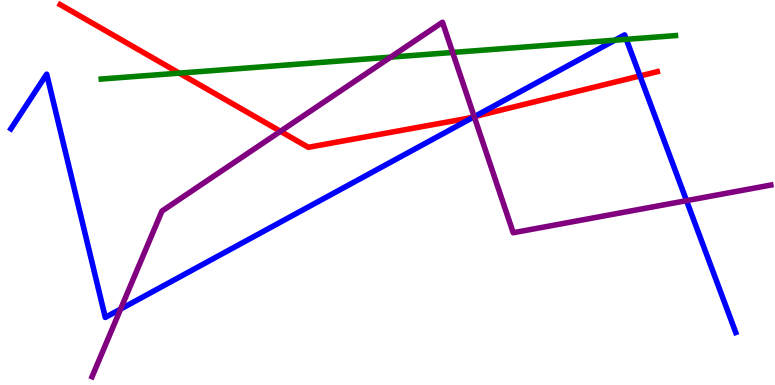[{'lines': ['blue', 'red'], 'intersections': [{'x': 6.12, 'y': 6.97}, {'x': 8.26, 'y': 8.03}]}, {'lines': ['green', 'red'], 'intersections': [{'x': 2.31, 'y': 8.1}]}, {'lines': ['purple', 'red'], 'intersections': [{'x': 3.62, 'y': 6.59}, {'x': 6.12, 'y': 6.97}]}, {'lines': ['blue', 'green'], 'intersections': [{'x': 7.93, 'y': 8.96}, {'x': 8.08, 'y': 8.98}]}, {'lines': ['blue', 'purple'], 'intersections': [{'x': 1.56, 'y': 1.97}, {'x': 6.12, 'y': 6.97}, {'x': 8.86, 'y': 4.79}]}, {'lines': ['green', 'purple'], 'intersections': [{'x': 5.04, 'y': 8.52}, {'x': 5.84, 'y': 8.64}]}]